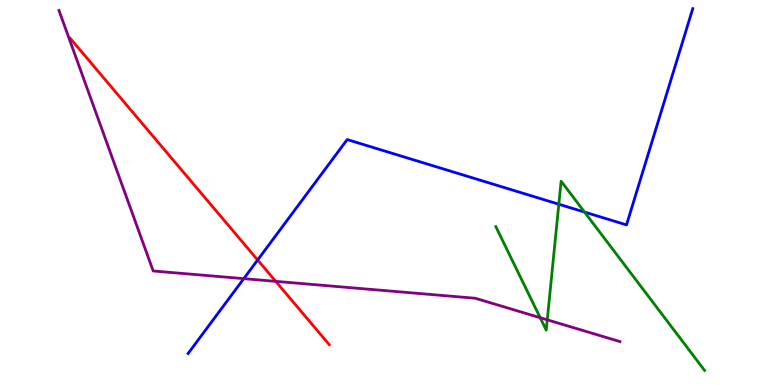[{'lines': ['blue', 'red'], 'intersections': [{'x': 3.32, 'y': 3.25}]}, {'lines': ['green', 'red'], 'intersections': []}, {'lines': ['purple', 'red'], 'intersections': [{'x': 3.56, 'y': 2.69}]}, {'lines': ['blue', 'green'], 'intersections': [{'x': 7.21, 'y': 4.7}, {'x': 7.54, 'y': 4.49}]}, {'lines': ['blue', 'purple'], 'intersections': [{'x': 3.15, 'y': 2.76}]}, {'lines': ['green', 'purple'], 'intersections': [{'x': 6.97, 'y': 1.75}, {'x': 7.06, 'y': 1.69}]}]